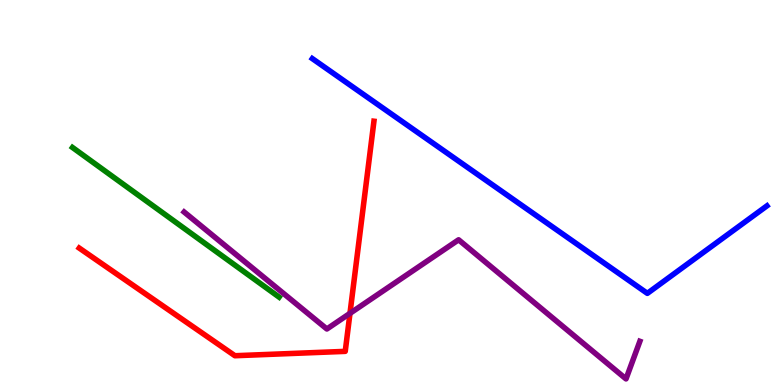[{'lines': ['blue', 'red'], 'intersections': []}, {'lines': ['green', 'red'], 'intersections': []}, {'lines': ['purple', 'red'], 'intersections': [{'x': 4.52, 'y': 1.86}]}, {'lines': ['blue', 'green'], 'intersections': []}, {'lines': ['blue', 'purple'], 'intersections': []}, {'lines': ['green', 'purple'], 'intersections': []}]